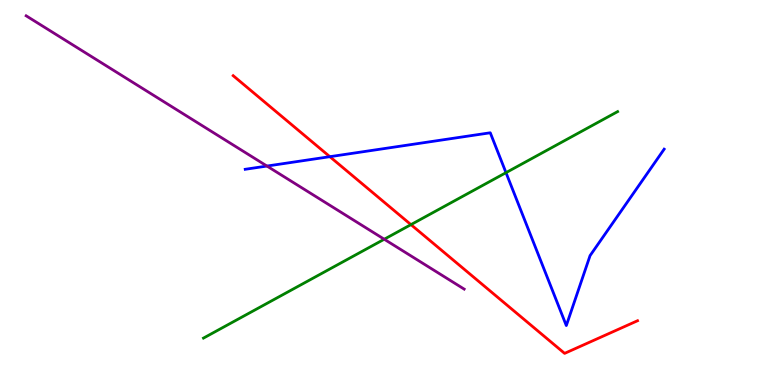[{'lines': ['blue', 'red'], 'intersections': [{'x': 4.26, 'y': 5.93}]}, {'lines': ['green', 'red'], 'intersections': [{'x': 5.3, 'y': 4.17}]}, {'lines': ['purple', 'red'], 'intersections': []}, {'lines': ['blue', 'green'], 'intersections': [{'x': 6.53, 'y': 5.52}]}, {'lines': ['blue', 'purple'], 'intersections': [{'x': 3.44, 'y': 5.69}]}, {'lines': ['green', 'purple'], 'intersections': [{'x': 4.96, 'y': 3.79}]}]